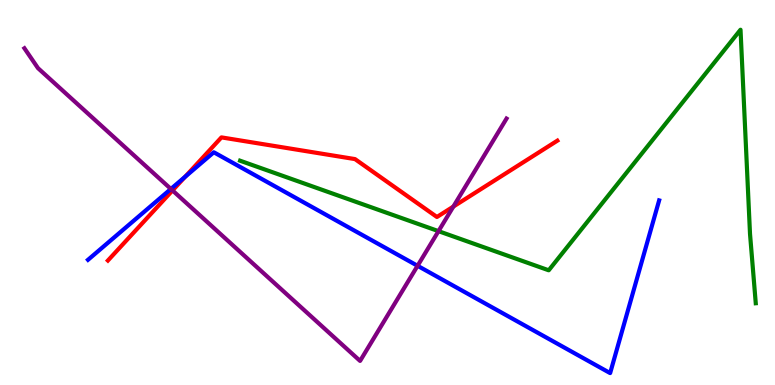[{'lines': ['blue', 'red'], 'intersections': [{'x': 2.39, 'y': 5.41}]}, {'lines': ['green', 'red'], 'intersections': []}, {'lines': ['purple', 'red'], 'intersections': [{'x': 2.23, 'y': 5.05}, {'x': 5.85, 'y': 4.63}]}, {'lines': ['blue', 'green'], 'intersections': []}, {'lines': ['blue', 'purple'], 'intersections': [{'x': 2.21, 'y': 5.09}, {'x': 5.39, 'y': 3.1}]}, {'lines': ['green', 'purple'], 'intersections': [{'x': 5.66, 'y': 4.0}]}]